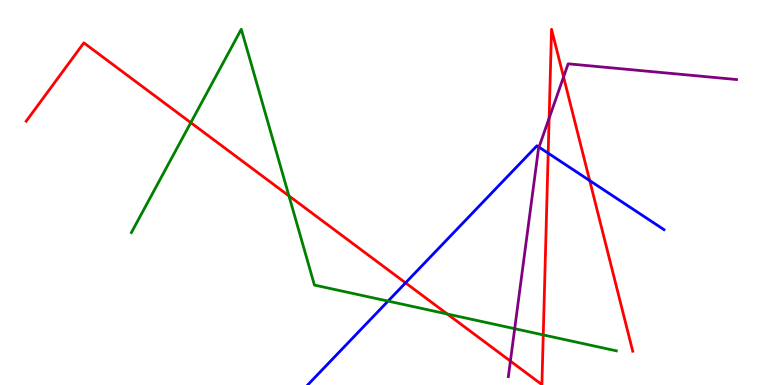[{'lines': ['blue', 'red'], 'intersections': [{'x': 5.23, 'y': 2.65}, {'x': 7.07, 'y': 6.02}, {'x': 7.61, 'y': 5.31}]}, {'lines': ['green', 'red'], 'intersections': [{'x': 2.46, 'y': 6.81}, {'x': 3.73, 'y': 4.91}, {'x': 5.77, 'y': 1.84}, {'x': 7.01, 'y': 1.3}]}, {'lines': ['purple', 'red'], 'intersections': [{'x': 6.59, 'y': 0.621}, {'x': 7.09, 'y': 6.93}, {'x': 7.27, 'y': 8.0}]}, {'lines': ['blue', 'green'], 'intersections': [{'x': 5.01, 'y': 2.18}]}, {'lines': ['blue', 'purple'], 'intersections': [{'x': 6.95, 'y': 6.18}]}, {'lines': ['green', 'purple'], 'intersections': [{'x': 6.64, 'y': 1.46}]}]